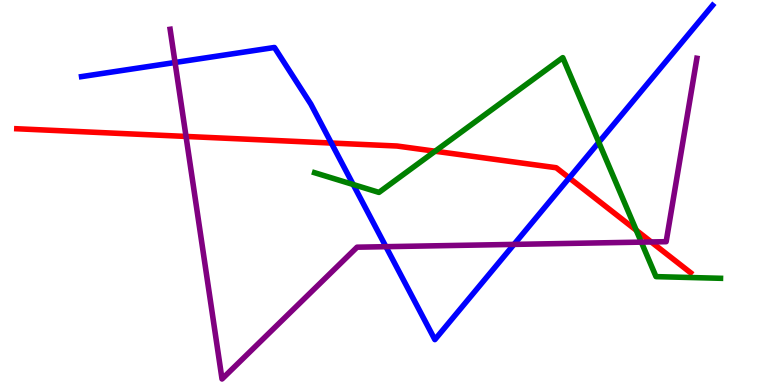[{'lines': ['blue', 'red'], 'intersections': [{'x': 4.28, 'y': 6.28}, {'x': 7.34, 'y': 5.38}]}, {'lines': ['green', 'red'], 'intersections': [{'x': 5.61, 'y': 6.07}, {'x': 8.21, 'y': 4.02}]}, {'lines': ['purple', 'red'], 'intersections': [{'x': 2.4, 'y': 6.46}, {'x': 8.4, 'y': 3.72}]}, {'lines': ['blue', 'green'], 'intersections': [{'x': 4.56, 'y': 5.21}, {'x': 7.73, 'y': 6.3}]}, {'lines': ['blue', 'purple'], 'intersections': [{'x': 2.26, 'y': 8.38}, {'x': 4.98, 'y': 3.59}, {'x': 6.63, 'y': 3.65}]}, {'lines': ['green', 'purple'], 'intersections': [{'x': 8.28, 'y': 3.71}]}]